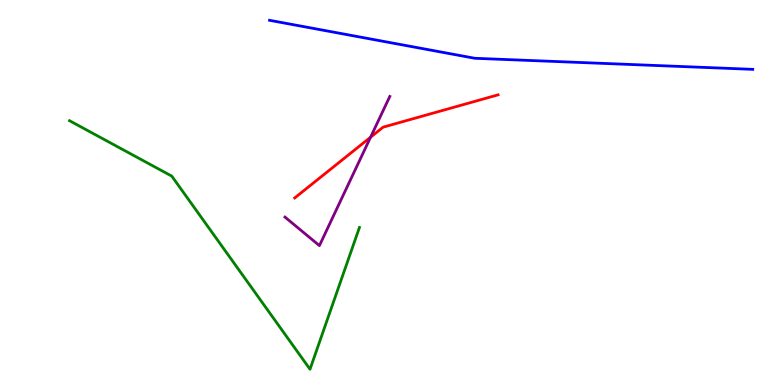[{'lines': ['blue', 'red'], 'intersections': []}, {'lines': ['green', 'red'], 'intersections': []}, {'lines': ['purple', 'red'], 'intersections': [{'x': 4.78, 'y': 6.44}]}, {'lines': ['blue', 'green'], 'intersections': []}, {'lines': ['blue', 'purple'], 'intersections': []}, {'lines': ['green', 'purple'], 'intersections': []}]